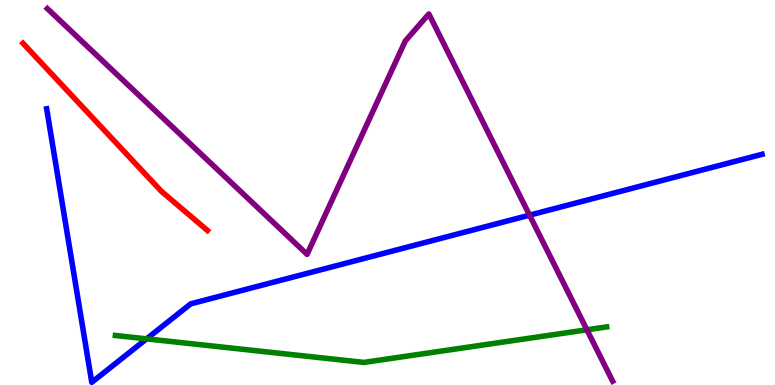[{'lines': ['blue', 'red'], 'intersections': []}, {'lines': ['green', 'red'], 'intersections': []}, {'lines': ['purple', 'red'], 'intersections': []}, {'lines': ['blue', 'green'], 'intersections': [{'x': 1.89, 'y': 1.2}]}, {'lines': ['blue', 'purple'], 'intersections': [{'x': 6.83, 'y': 4.41}]}, {'lines': ['green', 'purple'], 'intersections': [{'x': 7.57, 'y': 1.43}]}]